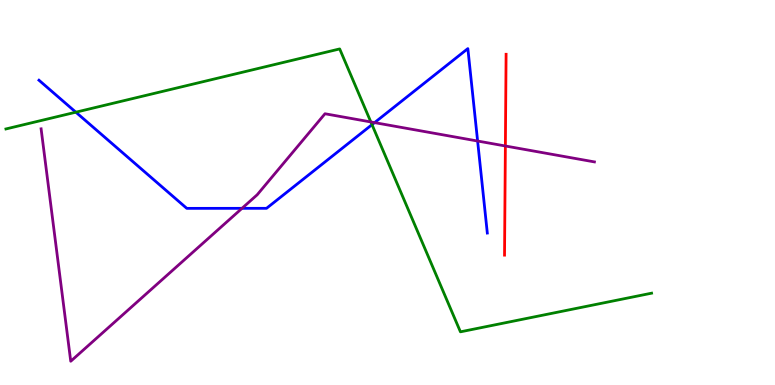[{'lines': ['blue', 'red'], 'intersections': []}, {'lines': ['green', 'red'], 'intersections': []}, {'lines': ['purple', 'red'], 'intersections': [{'x': 6.52, 'y': 6.21}]}, {'lines': ['blue', 'green'], 'intersections': [{'x': 0.979, 'y': 7.09}, {'x': 4.8, 'y': 6.76}]}, {'lines': ['blue', 'purple'], 'intersections': [{'x': 3.12, 'y': 4.59}, {'x': 4.83, 'y': 6.82}, {'x': 6.16, 'y': 6.34}]}, {'lines': ['green', 'purple'], 'intersections': [{'x': 4.79, 'y': 6.83}]}]